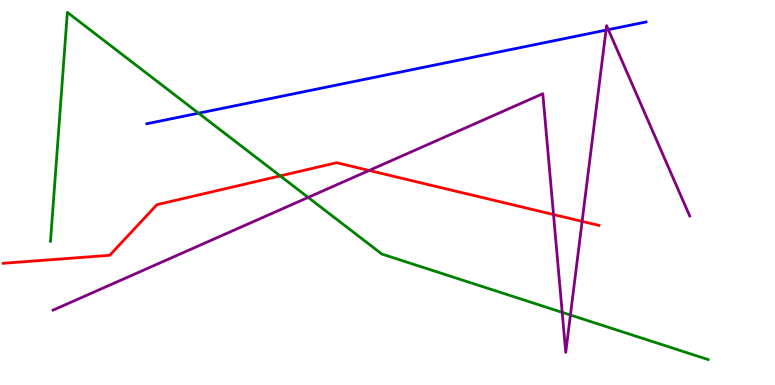[{'lines': ['blue', 'red'], 'intersections': []}, {'lines': ['green', 'red'], 'intersections': [{'x': 3.62, 'y': 5.43}]}, {'lines': ['purple', 'red'], 'intersections': [{'x': 4.76, 'y': 5.57}, {'x': 7.14, 'y': 4.43}, {'x': 7.51, 'y': 4.25}]}, {'lines': ['blue', 'green'], 'intersections': [{'x': 2.56, 'y': 7.06}]}, {'lines': ['blue', 'purple'], 'intersections': [{'x': 7.82, 'y': 9.22}, {'x': 7.85, 'y': 9.23}]}, {'lines': ['green', 'purple'], 'intersections': [{'x': 3.98, 'y': 4.87}, {'x': 7.25, 'y': 1.89}, {'x': 7.36, 'y': 1.82}]}]